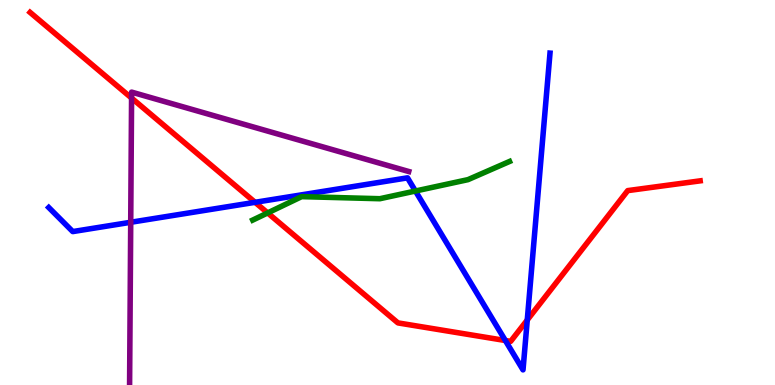[{'lines': ['blue', 'red'], 'intersections': [{'x': 3.29, 'y': 4.75}, {'x': 6.52, 'y': 1.16}, {'x': 6.8, 'y': 1.69}]}, {'lines': ['green', 'red'], 'intersections': [{'x': 3.45, 'y': 4.47}]}, {'lines': ['purple', 'red'], 'intersections': [{'x': 1.7, 'y': 7.45}]}, {'lines': ['blue', 'green'], 'intersections': [{'x': 5.36, 'y': 5.04}]}, {'lines': ['blue', 'purple'], 'intersections': [{'x': 1.69, 'y': 4.23}]}, {'lines': ['green', 'purple'], 'intersections': []}]